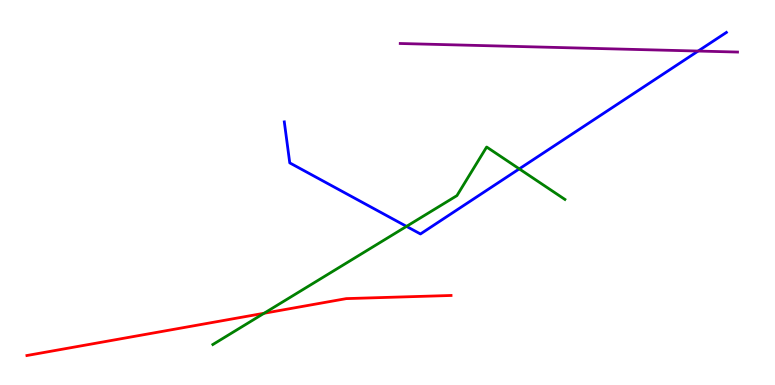[{'lines': ['blue', 'red'], 'intersections': []}, {'lines': ['green', 'red'], 'intersections': [{'x': 3.41, 'y': 1.86}]}, {'lines': ['purple', 'red'], 'intersections': []}, {'lines': ['blue', 'green'], 'intersections': [{'x': 5.25, 'y': 4.12}, {'x': 6.7, 'y': 5.61}]}, {'lines': ['blue', 'purple'], 'intersections': [{'x': 9.01, 'y': 8.67}]}, {'lines': ['green', 'purple'], 'intersections': []}]